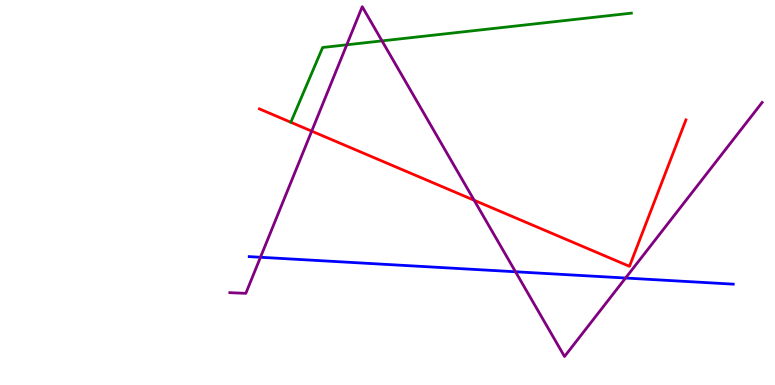[{'lines': ['blue', 'red'], 'intersections': []}, {'lines': ['green', 'red'], 'intersections': []}, {'lines': ['purple', 'red'], 'intersections': [{'x': 4.02, 'y': 6.59}, {'x': 6.12, 'y': 4.8}]}, {'lines': ['blue', 'green'], 'intersections': []}, {'lines': ['blue', 'purple'], 'intersections': [{'x': 3.36, 'y': 3.32}, {'x': 6.65, 'y': 2.94}, {'x': 8.07, 'y': 2.78}]}, {'lines': ['green', 'purple'], 'intersections': [{'x': 4.47, 'y': 8.84}, {'x': 4.93, 'y': 8.94}]}]